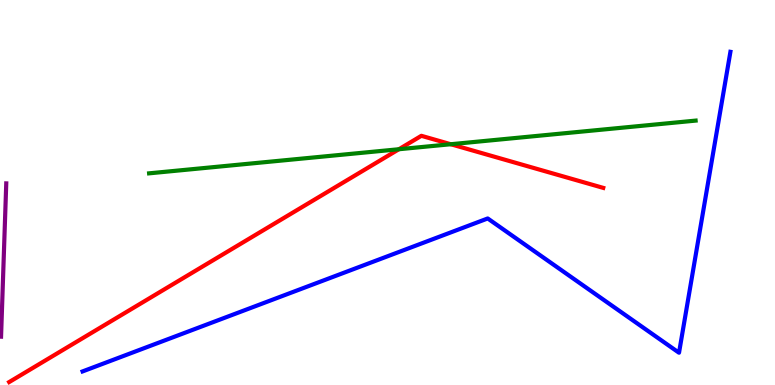[{'lines': ['blue', 'red'], 'intersections': []}, {'lines': ['green', 'red'], 'intersections': [{'x': 5.15, 'y': 6.12}, {'x': 5.82, 'y': 6.25}]}, {'lines': ['purple', 'red'], 'intersections': []}, {'lines': ['blue', 'green'], 'intersections': []}, {'lines': ['blue', 'purple'], 'intersections': []}, {'lines': ['green', 'purple'], 'intersections': []}]